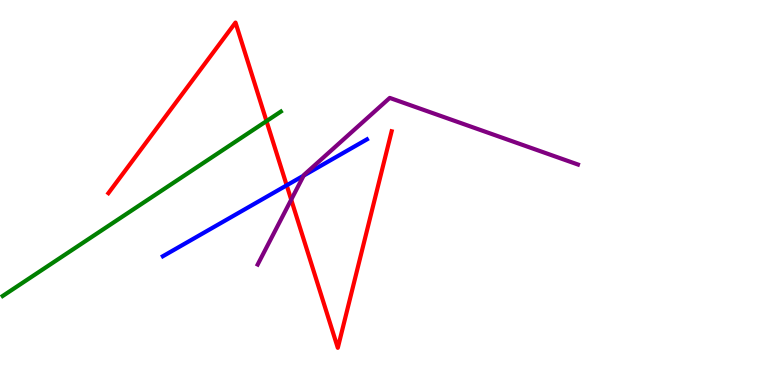[{'lines': ['blue', 'red'], 'intersections': [{'x': 3.7, 'y': 5.19}]}, {'lines': ['green', 'red'], 'intersections': [{'x': 3.44, 'y': 6.85}]}, {'lines': ['purple', 'red'], 'intersections': [{'x': 3.76, 'y': 4.81}]}, {'lines': ['blue', 'green'], 'intersections': []}, {'lines': ['blue', 'purple'], 'intersections': [{'x': 3.92, 'y': 5.44}]}, {'lines': ['green', 'purple'], 'intersections': []}]